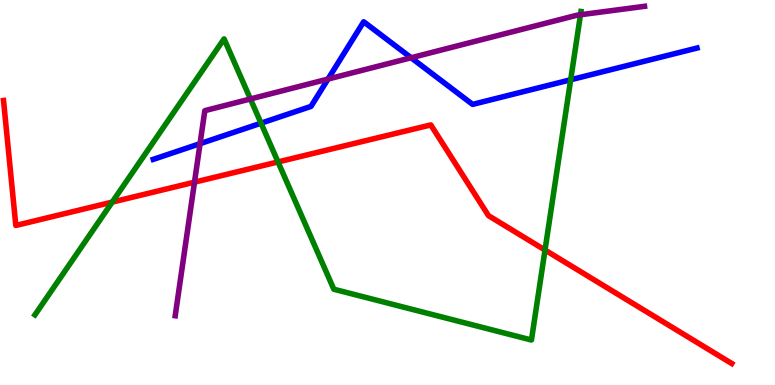[{'lines': ['blue', 'red'], 'intersections': []}, {'lines': ['green', 'red'], 'intersections': [{'x': 1.45, 'y': 4.75}, {'x': 3.59, 'y': 5.79}, {'x': 7.03, 'y': 3.51}]}, {'lines': ['purple', 'red'], 'intersections': [{'x': 2.51, 'y': 5.27}]}, {'lines': ['blue', 'green'], 'intersections': [{'x': 3.37, 'y': 6.8}, {'x': 7.36, 'y': 7.93}]}, {'lines': ['blue', 'purple'], 'intersections': [{'x': 2.58, 'y': 6.27}, {'x': 4.23, 'y': 7.95}, {'x': 5.3, 'y': 8.5}]}, {'lines': ['green', 'purple'], 'intersections': [{'x': 3.23, 'y': 7.43}, {'x': 7.49, 'y': 9.62}]}]